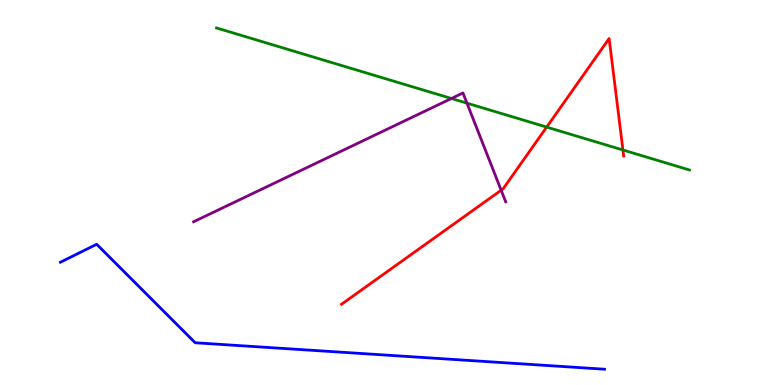[{'lines': ['blue', 'red'], 'intersections': []}, {'lines': ['green', 'red'], 'intersections': [{'x': 7.05, 'y': 6.7}, {'x': 8.04, 'y': 6.1}]}, {'lines': ['purple', 'red'], 'intersections': [{'x': 6.47, 'y': 5.06}]}, {'lines': ['blue', 'green'], 'intersections': []}, {'lines': ['blue', 'purple'], 'intersections': []}, {'lines': ['green', 'purple'], 'intersections': [{'x': 5.82, 'y': 7.44}, {'x': 6.03, 'y': 7.32}]}]